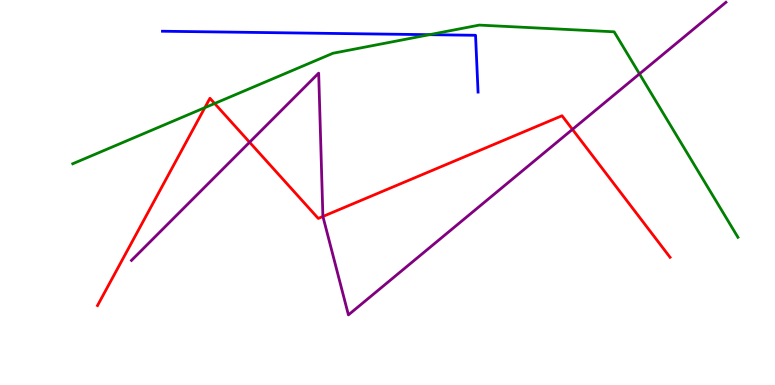[{'lines': ['blue', 'red'], 'intersections': []}, {'lines': ['green', 'red'], 'intersections': [{'x': 2.64, 'y': 7.2}, {'x': 2.77, 'y': 7.31}]}, {'lines': ['purple', 'red'], 'intersections': [{'x': 3.22, 'y': 6.31}, {'x': 4.17, 'y': 4.38}, {'x': 7.39, 'y': 6.64}]}, {'lines': ['blue', 'green'], 'intersections': [{'x': 5.54, 'y': 9.1}]}, {'lines': ['blue', 'purple'], 'intersections': []}, {'lines': ['green', 'purple'], 'intersections': [{'x': 8.25, 'y': 8.08}]}]